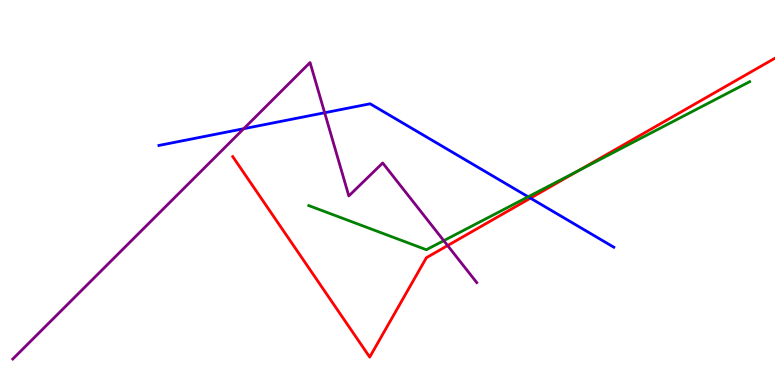[{'lines': ['blue', 'red'], 'intersections': [{'x': 6.84, 'y': 4.85}]}, {'lines': ['green', 'red'], 'intersections': [{'x': 7.47, 'y': 5.57}]}, {'lines': ['purple', 'red'], 'intersections': [{'x': 5.78, 'y': 3.62}]}, {'lines': ['blue', 'green'], 'intersections': [{'x': 6.82, 'y': 4.89}]}, {'lines': ['blue', 'purple'], 'intersections': [{'x': 3.14, 'y': 6.66}, {'x': 4.19, 'y': 7.07}]}, {'lines': ['green', 'purple'], 'intersections': [{'x': 5.73, 'y': 3.75}]}]